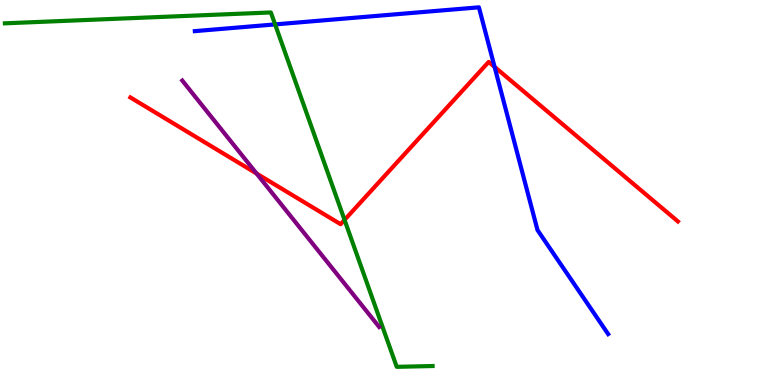[{'lines': ['blue', 'red'], 'intersections': [{'x': 6.38, 'y': 8.26}]}, {'lines': ['green', 'red'], 'intersections': [{'x': 4.45, 'y': 4.29}]}, {'lines': ['purple', 'red'], 'intersections': [{'x': 3.31, 'y': 5.49}]}, {'lines': ['blue', 'green'], 'intersections': [{'x': 3.55, 'y': 9.37}]}, {'lines': ['blue', 'purple'], 'intersections': []}, {'lines': ['green', 'purple'], 'intersections': []}]